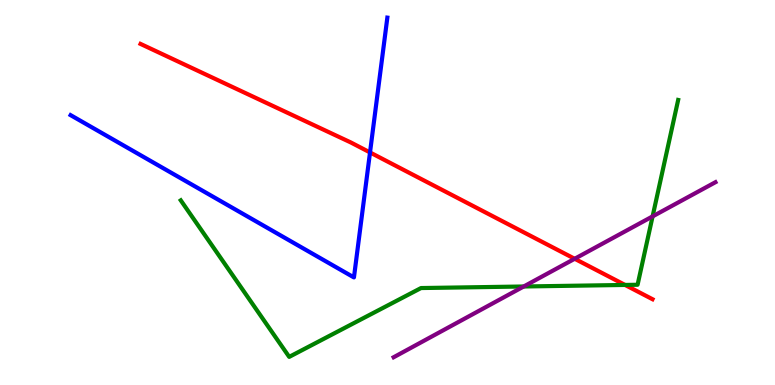[{'lines': ['blue', 'red'], 'intersections': [{'x': 4.77, 'y': 6.04}]}, {'lines': ['green', 'red'], 'intersections': [{'x': 8.07, 'y': 2.6}]}, {'lines': ['purple', 'red'], 'intersections': [{'x': 7.42, 'y': 3.28}]}, {'lines': ['blue', 'green'], 'intersections': []}, {'lines': ['blue', 'purple'], 'intersections': []}, {'lines': ['green', 'purple'], 'intersections': [{'x': 6.76, 'y': 2.56}, {'x': 8.42, 'y': 4.38}]}]